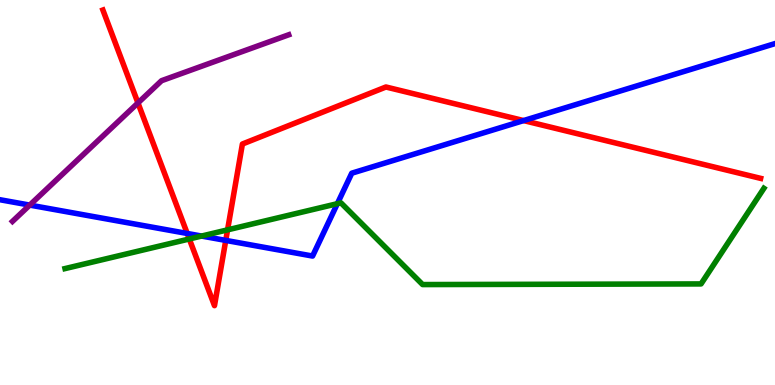[{'lines': ['blue', 'red'], 'intersections': [{'x': 2.42, 'y': 3.94}, {'x': 2.91, 'y': 3.76}, {'x': 6.76, 'y': 6.87}]}, {'lines': ['green', 'red'], 'intersections': [{'x': 2.44, 'y': 3.79}, {'x': 2.94, 'y': 4.03}]}, {'lines': ['purple', 'red'], 'intersections': [{'x': 1.78, 'y': 7.33}]}, {'lines': ['blue', 'green'], 'intersections': [{'x': 2.6, 'y': 3.87}, {'x': 4.35, 'y': 4.71}]}, {'lines': ['blue', 'purple'], 'intersections': [{'x': 0.384, 'y': 4.67}]}, {'lines': ['green', 'purple'], 'intersections': []}]